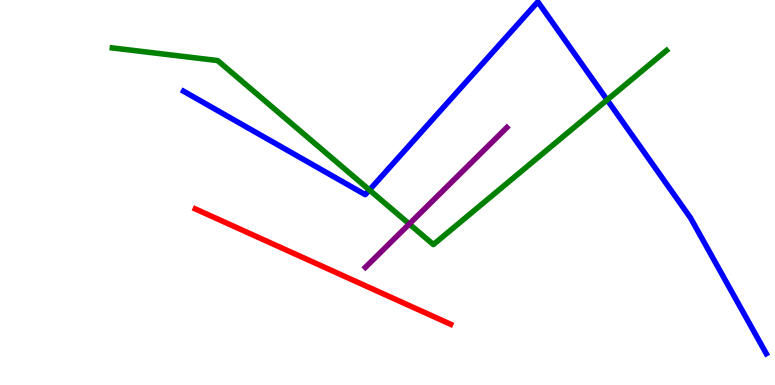[{'lines': ['blue', 'red'], 'intersections': []}, {'lines': ['green', 'red'], 'intersections': []}, {'lines': ['purple', 'red'], 'intersections': []}, {'lines': ['blue', 'green'], 'intersections': [{'x': 4.77, 'y': 5.07}, {'x': 7.83, 'y': 7.41}]}, {'lines': ['blue', 'purple'], 'intersections': []}, {'lines': ['green', 'purple'], 'intersections': [{'x': 5.28, 'y': 4.18}]}]